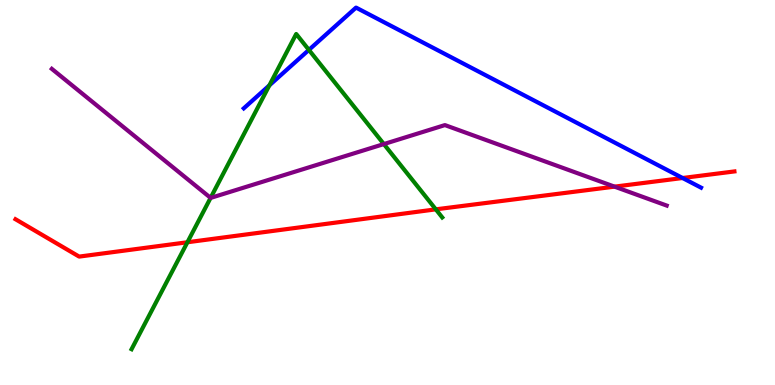[{'lines': ['blue', 'red'], 'intersections': [{'x': 8.81, 'y': 5.38}]}, {'lines': ['green', 'red'], 'intersections': [{'x': 2.42, 'y': 3.71}, {'x': 5.62, 'y': 4.56}]}, {'lines': ['purple', 'red'], 'intersections': [{'x': 7.93, 'y': 5.15}]}, {'lines': ['blue', 'green'], 'intersections': [{'x': 3.48, 'y': 7.78}, {'x': 3.99, 'y': 8.7}]}, {'lines': ['blue', 'purple'], 'intersections': []}, {'lines': ['green', 'purple'], 'intersections': [{'x': 2.72, 'y': 4.86}, {'x': 4.95, 'y': 6.26}]}]